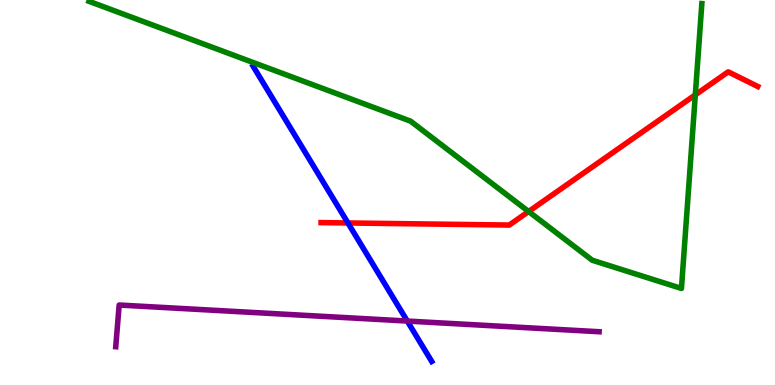[{'lines': ['blue', 'red'], 'intersections': [{'x': 4.49, 'y': 4.21}]}, {'lines': ['green', 'red'], 'intersections': [{'x': 6.82, 'y': 4.51}, {'x': 8.97, 'y': 7.54}]}, {'lines': ['purple', 'red'], 'intersections': []}, {'lines': ['blue', 'green'], 'intersections': []}, {'lines': ['blue', 'purple'], 'intersections': [{'x': 5.26, 'y': 1.66}]}, {'lines': ['green', 'purple'], 'intersections': []}]